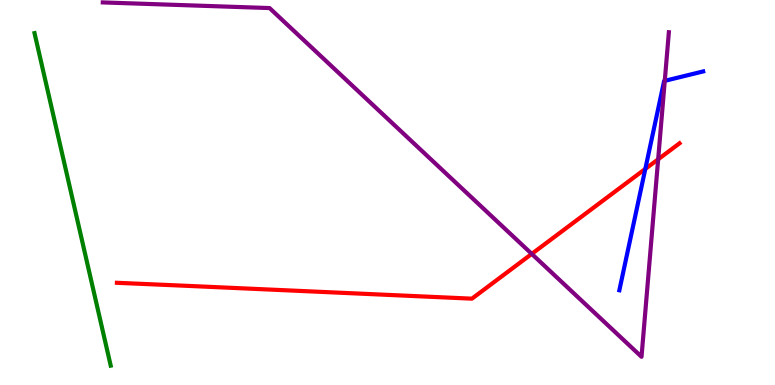[{'lines': ['blue', 'red'], 'intersections': [{'x': 8.33, 'y': 5.61}]}, {'lines': ['green', 'red'], 'intersections': []}, {'lines': ['purple', 'red'], 'intersections': [{'x': 6.86, 'y': 3.41}, {'x': 8.49, 'y': 5.86}]}, {'lines': ['blue', 'green'], 'intersections': []}, {'lines': ['blue', 'purple'], 'intersections': [{'x': 8.58, 'y': 7.9}]}, {'lines': ['green', 'purple'], 'intersections': []}]